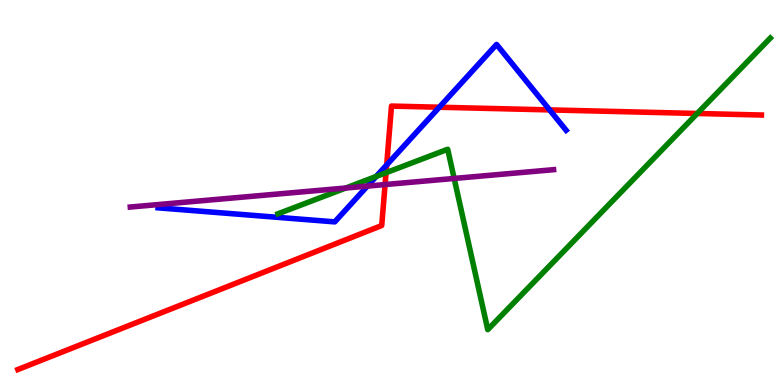[{'lines': ['blue', 'red'], 'intersections': [{'x': 4.99, 'y': 5.72}, {'x': 5.67, 'y': 7.21}, {'x': 7.09, 'y': 7.15}]}, {'lines': ['green', 'red'], 'intersections': [{'x': 4.98, 'y': 5.51}, {'x': 9.0, 'y': 7.05}]}, {'lines': ['purple', 'red'], 'intersections': [{'x': 4.97, 'y': 5.21}]}, {'lines': ['blue', 'green'], 'intersections': [{'x': 4.85, 'y': 5.42}]}, {'lines': ['blue', 'purple'], 'intersections': [{'x': 4.74, 'y': 5.17}]}, {'lines': ['green', 'purple'], 'intersections': [{'x': 4.46, 'y': 5.12}, {'x': 5.86, 'y': 5.36}]}]